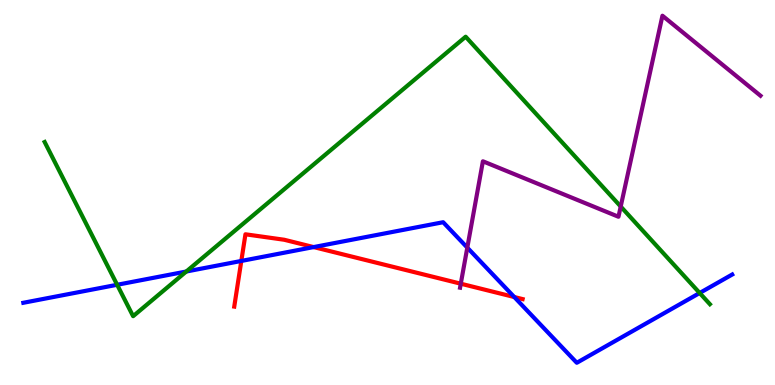[{'lines': ['blue', 'red'], 'intersections': [{'x': 3.11, 'y': 3.22}, {'x': 4.05, 'y': 3.58}, {'x': 6.64, 'y': 2.29}]}, {'lines': ['green', 'red'], 'intersections': []}, {'lines': ['purple', 'red'], 'intersections': [{'x': 5.95, 'y': 2.63}]}, {'lines': ['blue', 'green'], 'intersections': [{'x': 1.51, 'y': 2.6}, {'x': 2.4, 'y': 2.95}, {'x': 9.03, 'y': 2.39}]}, {'lines': ['blue', 'purple'], 'intersections': [{'x': 6.03, 'y': 3.57}]}, {'lines': ['green', 'purple'], 'intersections': [{'x': 8.01, 'y': 4.64}]}]